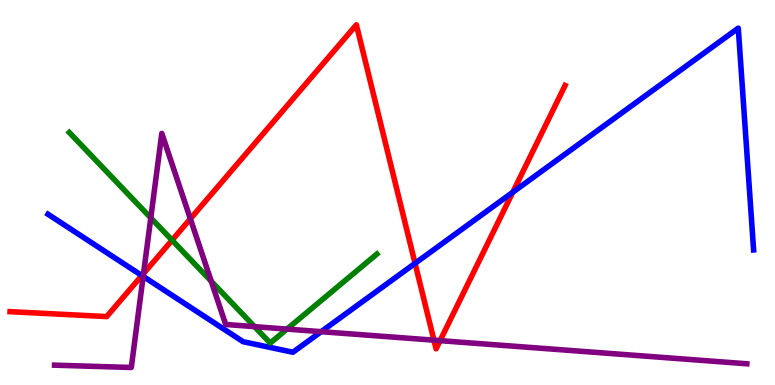[{'lines': ['blue', 'red'], 'intersections': [{'x': 1.83, 'y': 2.84}, {'x': 5.36, 'y': 3.16}, {'x': 6.62, 'y': 5.01}]}, {'lines': ['green', 'red'], 'intersections': [{'x': 2.22, 'y': 3.76}]}, {'lines': ['purple', 'red'], 'intersections': [{'x': 1.85, 'y': 2.9}, {'x': 2.46, 'y': 4.32}, {'x': 5.6, 'y': 1.16}, {'x': 5.68, 'y': 1.15}]}, {'lines': ['blue', 'green'], 'intersections': []}, {'lines': ['blue', 'purple'], 'intersections': [{'x': 1.85, 'y': 2.82}, {'x': 4.14, 'y': 1.39}]}, {'lines': ['green', 'purple'], 'intersections': [{'x': 1.95, 'y': 4.34}, {'x': 2.73, 'y': 2.69}, {'x': 3.28, 'y': 1.52}, {'x': 3.7, 'y': 1.45}]}]